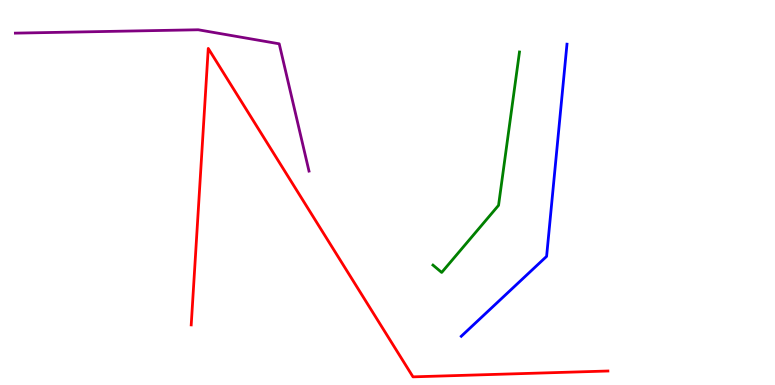[{'lines': ['blue', 'red'], 'intersections': []}, {'lines': ['green', 'red'], 'intersections': []}, {'lines': ['purple', 'red'], 'intersections': []}, {'lines': ['blue', 'green'], 'intersections': []}, {'lines': ['blue', 'purple'], 'intersections': []}, {'lines': ['green', 'purple'], 'intersections': []}]